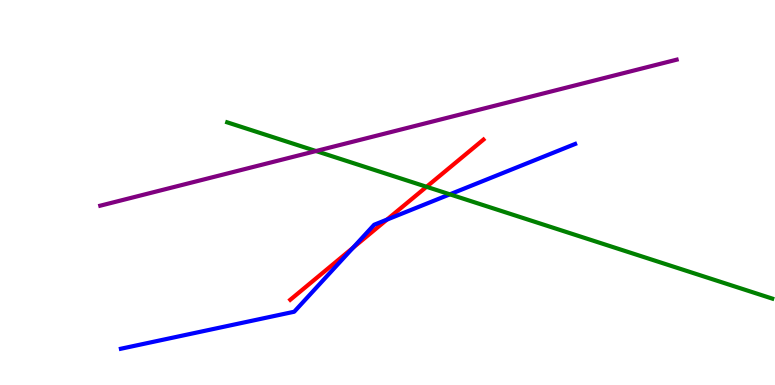[{'lines': ['blue', 'red'], 'intersections': [{'x': 4.56, 'y': 3.57}, {'x': 4.99, 'y': 4.3}]}, {'lines': ['green', 'red'], 'intersections': [{'x': 5.5, 'y': 5.15}]}, {'lines': ['purple', 'red'], 'intersections': []}, {'lines': ['blue', 'green'], 'intersections': [{'x': 5.8, 'y': 4.95}]}, {'lines': ['blue', 'purple'], 'intersections': []}, {'lines': ['green', 'purple'], 'intersections': [{'x': 4.08, 'y': 6.08}]}]